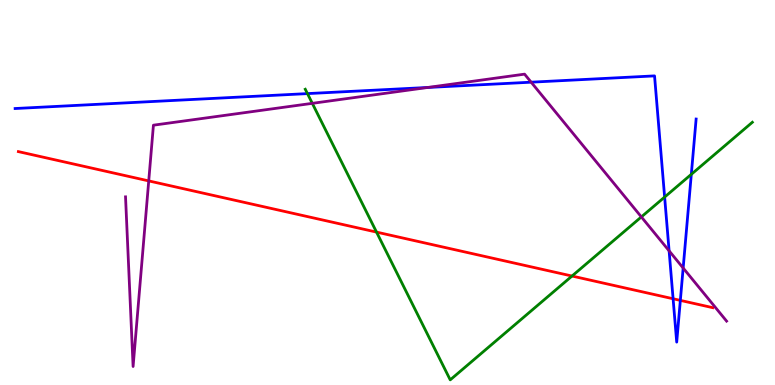[{'lines': ['blue', 'red'], 'intersections': [{'x': 8.69, 'y': 2.24}, {'x': 8.78, 'y': 2.2}]}, {'lines': ['green', 'red'], 'intersections': [{'x': 4.86, 'y': 3.97}, {'x': 7.38, 'y': 2.83}]}, {'lines': ['purple', 'red'], 'intersections': [{'x': 1.92, 'y': 5.3}]}, {'lines': ['blue', 'green'], 'intersections': [{'x': 3.97, 'y': 7.57}, {'x': 8.58, 'y': 4.88}, {'x': 8.92, 'y': 5.47}]}, {'lines': ['blue', 'purple'], 'intersections': [{'x': 5.52, 'y': 7.73}, {'x': 6.85, 'y': 7.87}, {'x': 8.63, 'y': 3.48}, {'x': 8.81, 'y': 3.04}]}, {'lines': ['green', 'purple'], 'intersections': [{'x': 4.03, 'y': 7.32}, {'x': 8.28, 'y': 4.37}]}]